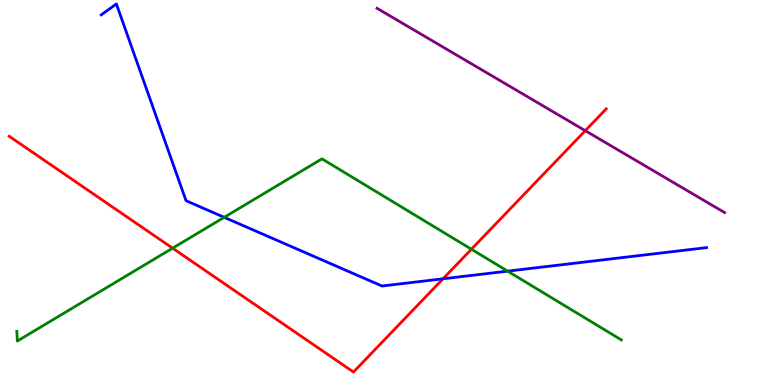[{'lines': ['blue', 'red'], 'intersections': [{'x': 5.72, 'y': 2.76}]}, {'lines': ['green', 'red'], 'intersections': [{'x': 2.23, 'y': 3.55}, {'x': 6.08, 'y': 3.53}]}, {'lines': ['purple', 'red'], 'intersections': [{'x': 7.55, 'y': 6.61}]}, {'lines': ['blue', 'green'], 'intersections': [{'x': 2.89, 'y': 4.36}, {'x': 6.55, 'y': 2.96}]}, {'lines': ['blue', 'purple'], 'intersections': []}, {'lines': ['green', 'purple'], 'intersections': []}]